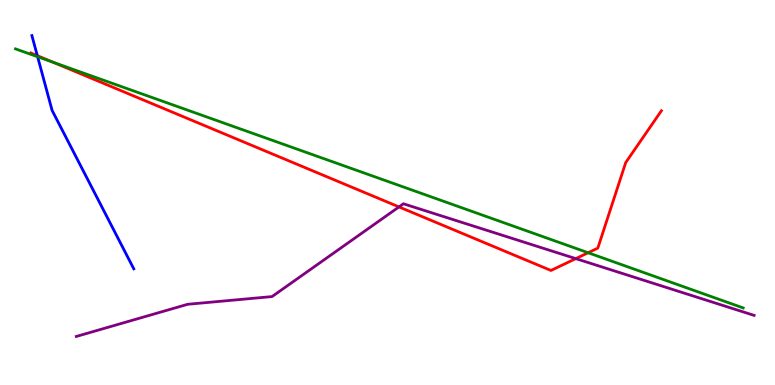[{'lines': ['blue', 'red'], 'intersections': [{'x': 0.481, 'y': 8.55}]}, {'lines': ['green', 'red'], 'intersections': [{'x': 0.687, 'y': 8.38}, {'x': 7.59, 'y': 3.44}]}, {'lines': ['purple', 'red'], 'intersections': [{'x': 5.15, 'y': 4.63}, {'x': 7.43, 'y': 3.28}]}, {'lines': ['blue', 'green'], 'intersections': [{'x': 0.485, 'y': 8.53}]}, {'lines': ['blue', 'purple'], 'intersections': []}, {'lines': ['green', 'purple'], 'intersections': []}]